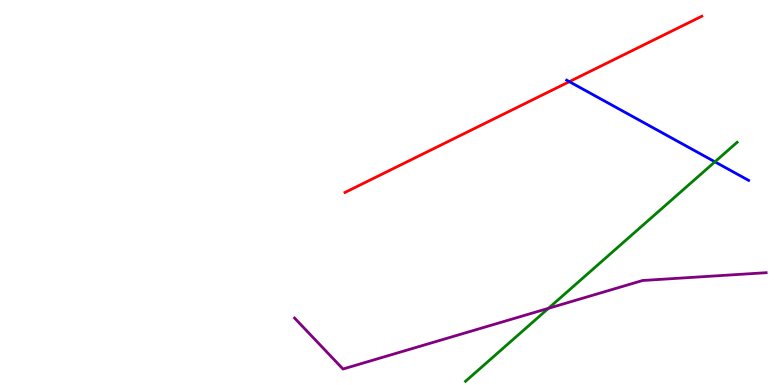[{'lines': ['blue', 'red'], 'intersections': [{'x': 7.35, 'y': 7.88}]}, {'lines': ['green', 'red'], 'intersections': []}, {'lines': ['purple', 'red'], 'intersections': []}, {'lines': ['blue', 'green'], 'intersections': [{'x': 9.22, 'y': 5.8}]}, {'lines': ['blue', 'purple'], 'intersections': []}, {'lines': ['green', 'purple'], 'intersections': [{'x': 7.08, 'y': 1.99}]}]